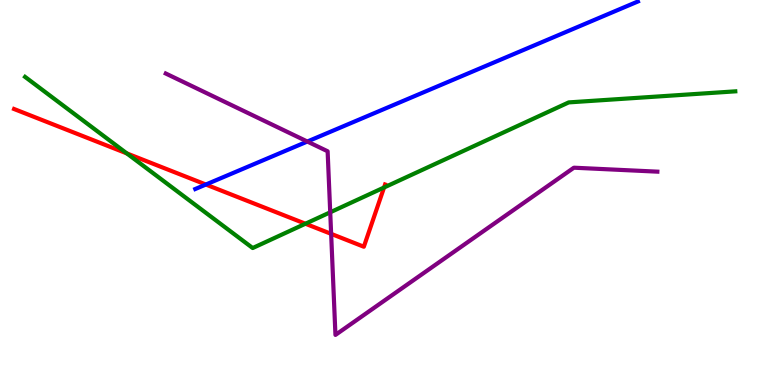[{'lines': ['blue', 'red'], 'intersections': [{'x': 2.66, 'y': 5.21}]}, {'lines': ['green', 'red'], 'intersections': [{'x': 1.64, 'y': 6.02}, {'x': 3.94, 'y': 4.19}, {'x': 4.96, 'y': 5.13}]}, {'lines': ['purple', 'red'], 'intersections': [{'x': 4.27, 'y': 3.93}]}, {'lines': ['blue', 'green'], 'intersections': []}, {'lines': ['blue', 'purple'], 'intersections': [{'x': 3.97, 'y': 6.32}]}, {'lines': ['green', 'purple'], 'intersections': [{'x': 4.26, 'y': 4.49}]}]